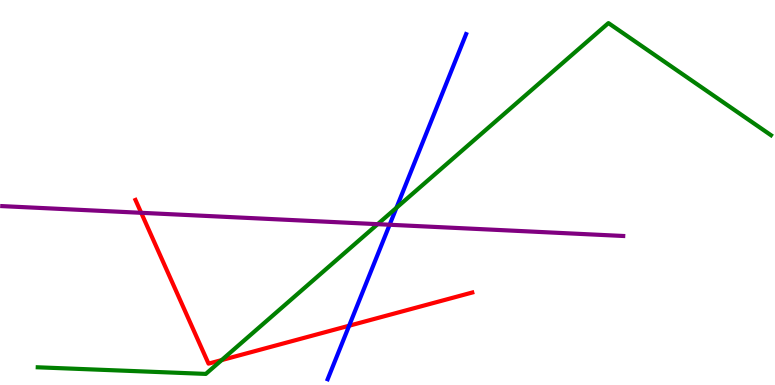[{'lines': ['blue', 'red'], 'intersections': [{'x': 4.5, 'y': 1.54}]}, {'lines': ['green', 'red'], 'intersections': [{'x': 2.86, 'y': 0.647}]}, {'lines': ['purple', 'red'], 'intersections': [{'x': 1.82, 'y': 4.47}]}, {'lines': ['blue', 'green'], 'intersections': [{'x': 5.12, 'y': 4.6}]}, {'lines': ['blue', 'purple'], 'intersections': [{'x': 5.03, 'y': 4.16}]}, {'lines': ['green', 'purple'], 'intersections': [{'x': 4.87, 'y': 4.18}]}]